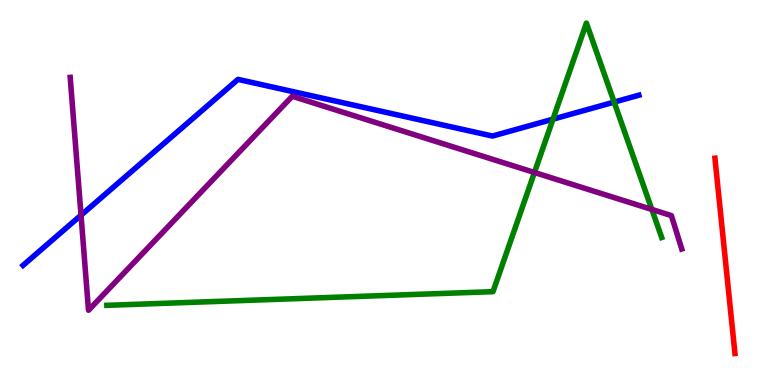[{'lines': ['blue', 'red'], 'intersections': []}, {'lines': ['green', 'red'], 'intersections': []}, {'lines': ['purple', 'red'], 'intersections': []}, {'lines': ['blue', 'green'], 'intersections': [{'x': 7.14, 'y': 6.9}, {'x': 7.92, 'y': 7.35}]}, {'lines': ['blue', 'purple'], 'intersections': [{'x': 1.05, 'y': 4.41}]}, {'lines': ['green', 'purple'], 'intersections': [{'x': 6.9, 'y': 5.52}, {'x': 8.41, 'y': 4.56}]}]